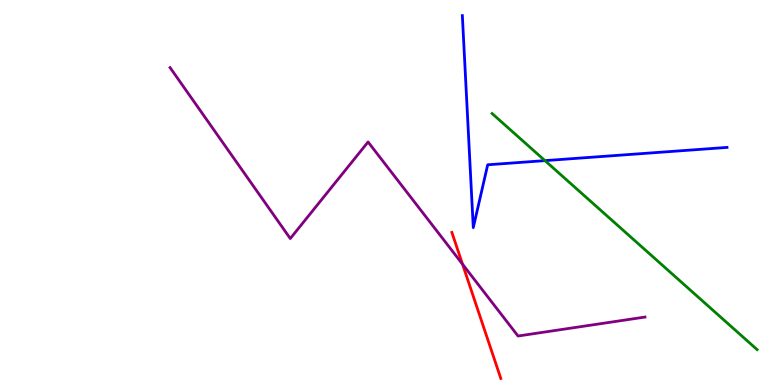[{'lines': ['blue', 'red'], 'intersections': []}, {'lines': ['green', 'red'], 'intersections': []}, {'lines': ['purple', 'red'], 'intersections': [{'x': 5.97, 'y': 3.14}]}, {'lines': ['blue', 'green'], 'intersections': [{'x': 7.03, 'y': 5.83}]}, {'lines': ['blue', 'purple'], 'intersections': []}, {'lines': ['green', 'purple'], 'intersections': []}]